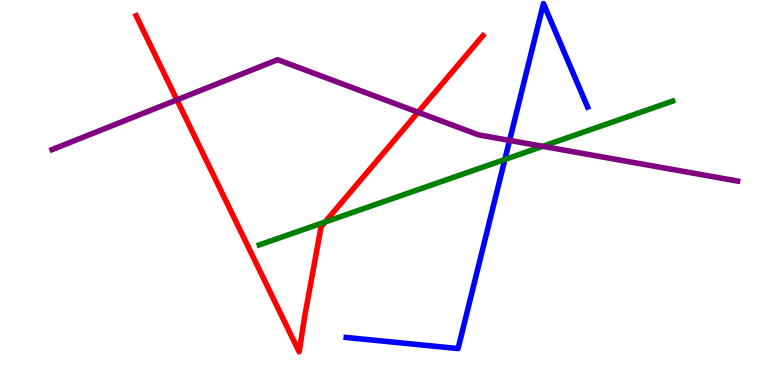[{'lines': ['blue', 'red'], 'intersections': []}, {'lines': ['green', 'red'], 'intersections': [{'x': 4.19, 'y': 4.23}]}, {'lines': ['purple', 'red'], 'intersections': [{'x': 2.28, 'y': 7.41}, {'x': 5.39, 'y': 7.08}]}, {'lines': ['blue', 'green'], 'intersections': [{'x': 6.51, 'y': 5.86}]}, {'lines': ['blue', 'purple'], 'intersections': [{'x': 6.58, 'y': 6.35}]}, {'lines': ['green', 'purple'], 'intersections': [{'x': 7.0, 'y': 6.2}]}]